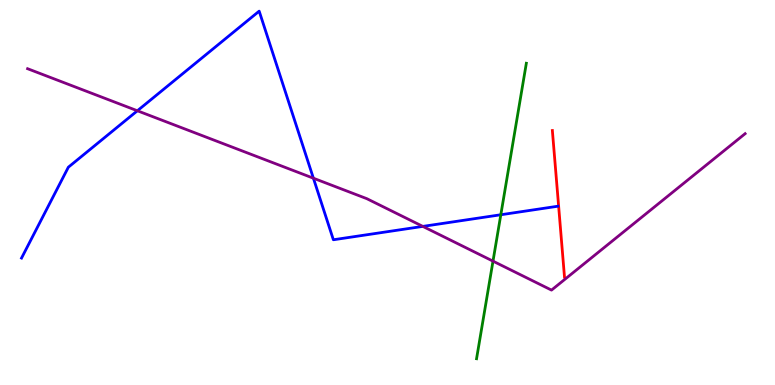[{'lines': ['blue', 'red'], 'intersections': []}, {'lines': ['green', 'red'], 'intersections': []}, {'lines': ['purple', 'red'], 'intersections': []}, {'lines': ['blue', 'green'], 'intersections': [{'x': 6.46, 'y': 4.42}]}, {'lines': ['blue', 'purple'], 'intersections': [{'x': 1.77, 'y': 7.12}, {'x': 4.04, 'y': 5.37}, {'x': 5.46, 'y': 4.12}]}, {'lines': ['green', 'purple'], 'intersections': [{'x': 6.36, 'y': 3.22}]}]